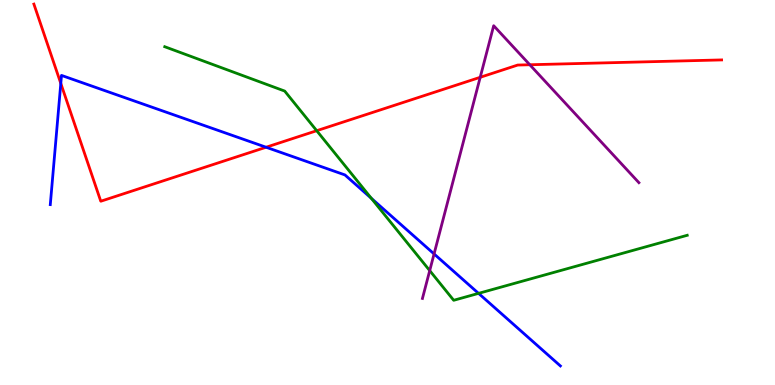[{'lines': ['blue', 'red'], 'intersections': [{'x': 0.785, 'y': 7.83}, {'x': 3.43, 'y': 6.18}]}, {'lines': ['green', 'red'], 'intersections': [{'x': 4.09, 'y': 6.61}]}, {'lines': ['purple', 'red'], 'intersections': [{'x': 6.2, 'y': 7.99}, {'x': 6.84, 'y': 8.32}]}, {'lines': ['blue', 'green'], 'intersections': [{'x': 4.79, 'y': 4.85}, {'x': 6.17, 'y': 2.38}]}, {'lines': ['blue', 'purple'], 'intersections': [{'x': 5.6, 'y': 3.4}]}, {'lines': ['green', 'purple'], 'intersections': [{'x': 5.54, 'y': 2.97}]}]